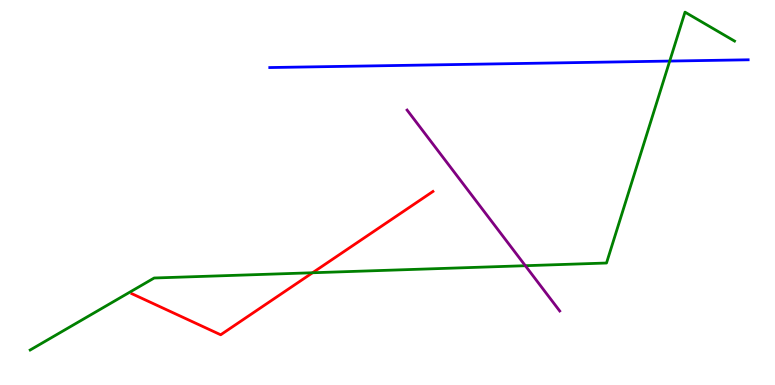[{'lines': ['blue', 'red'], 'intersections': []}, {'lines': ['green', 'red'], 'intersections': [{'x': 4.03, 'y': 2.92}]}, {'lines': ['purple', 'red'], 'intersections': []}, {'lines': ['blue', 'green'], 'intersections': [{'x': 8.64, 'y': 8.41}]}, {'lines': ['blue', 'purple'], 'intersections': []}, {'lines': ['green', 'purple'], 'intersections': [{'x': 6.78, 'y': 3.1}]}]